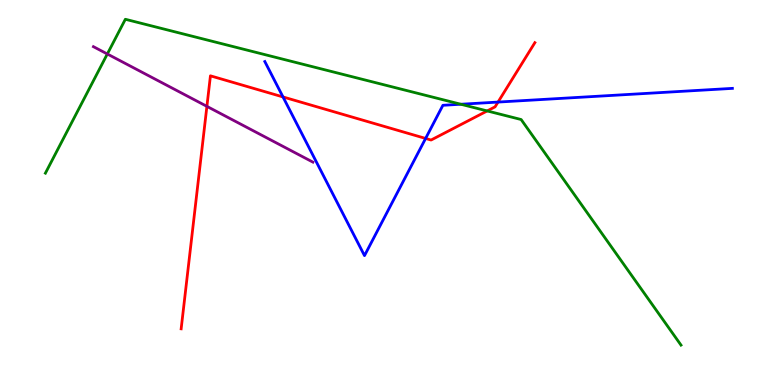[{'lines': ['blue', 'red'], 'intersections': [{'x': 3.65, 'y': 7.48}, {'x': 5.49, 'y': 6.4}, {'x': 6.43, 'y': 7.35}]}, {'lines': ['green', 'red'], 'intersections': [{'x': 6.29, 'y': 7.12}]}, {'lines': ['purple', 'red'], 'intersections': [{'x': 2.67, 'y': 7.24}]}, {'lines': ['blue', 'green'], 'intersections': [{'x': 5.95, 'y': 7.29}]}, {'lines': ['blue', 'purple'], 'intersections': []}, {'lines': ['green', 'purple'], 'intersections': [{'x': 1.38, 'y': 8.6}]}]